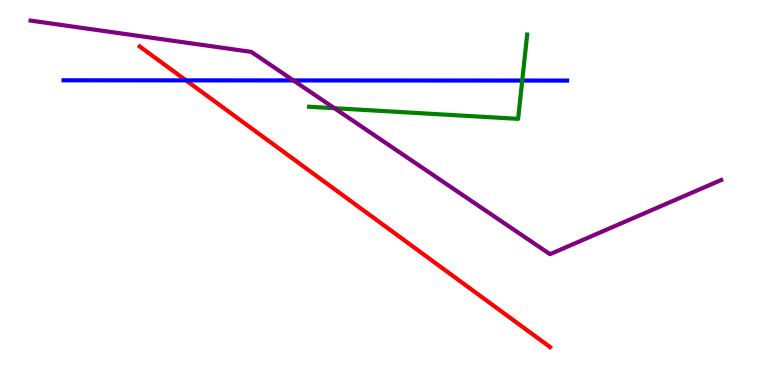[{'lines': ['blue', 'red'], 'intersections': [{'x': 2.4, 'y': 7.91}]}, {'lines': ['green', 'red'], 'intersections': []}, {'lines': ['purple', 'red'], 'intersections': []}, {'lines': ['blue', 'green'], 'intersections': [{'x': 6.74, 'y': 7.91}]}, {'lines': ['blue', 'purple'], 'intersections': [{'x': 3.79, 'y': 7.91}]}, {'lines': ['green', 'purple'], 'intersections': [{'x': 4.32, 'y': 7.19}]}]